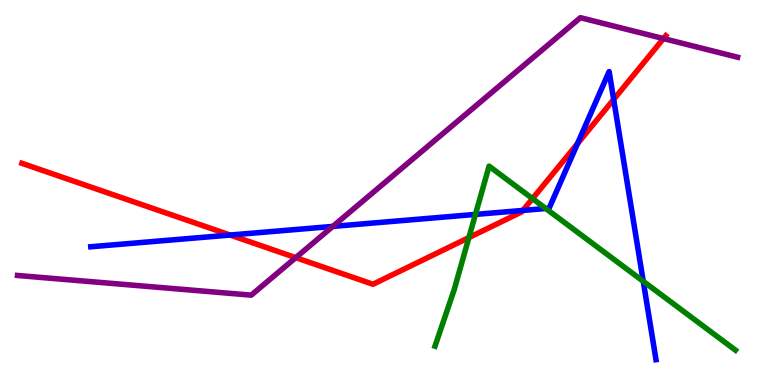[{'lines': ['blue', 'red'], 'intersections': [{'x': 2.97, 'y': 3.89}, {'x': 6.75, 'y': 4.53}, {'x': 7.45, 'y': 6.27}, {'x': 7.92, 'y': 7.42}]}, {'lines': ['green', 'red'], 'intersections': [{'x': 6.05, 'y': 3.83}, {'x': 6.87, 'y': 4.84}]}, {'lines': ['purple', 'red'], 'intersections': [{'x': 3.82, 'y': 3.31}, {'x': 8.56, 'y': 9.0}]}, {'lines': ['blue', 'green'], 'intersections': [{'x': 6.13, 'y': 4.43}, {'x': 7.04, 'y': 4.58}, {'x': 8.3, 'y': 2.69}]}, {'lines': ['blue', 'purple'], 'intersections': [{'x': 4.29, 'y': 4.12}]}, {'lines': ['green', 'purple'], 'intersections': []}]